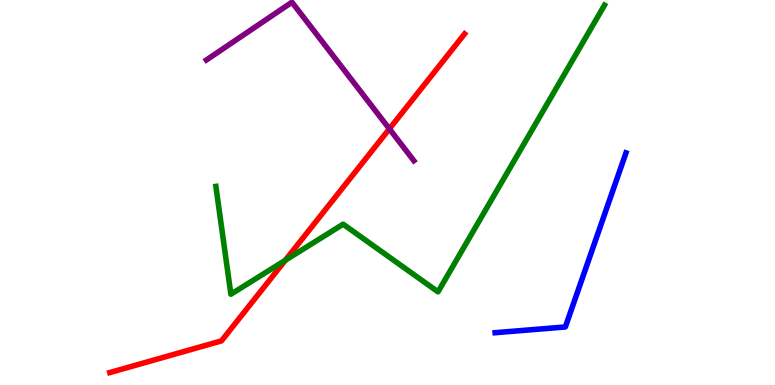[{'lines': ['blue', 'red'], 'intersections': []}, {'lines': ['green', 'red'], 'intersections': [{'x': 3.68, 'y': 3.24}]}, {'lines': ['purple', 'red'], 'intersections': [{'x': 5.02, 'y': 6.65}]}, {'lines': ['blue', 'green'], 'intersections': []}, {'lines': ['blue', 'purple'], 'intersections': []}, {'lines': ['green', 'purple'], 'intersections': []}]